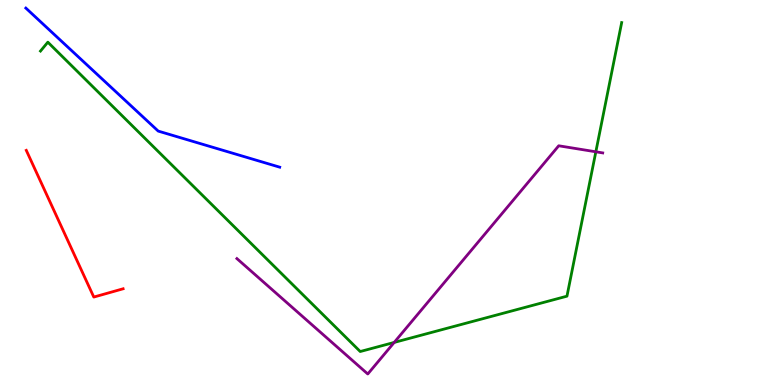[{'lines': ['blue', 'red'], 'intersections': []}, {'lines': ['green', 'red'], 'intersections': []}, {'lines': ['purple', 'red'], 'intersections': []}, {'lines': ['blue', 'green'], 'intersections': []}, {'lines': ['blue', 'purple'], 'intersections': []}, {'lines': ['green', 'purple'], 'intersections': [{'x': 5.09, 'y': 1.11}, {'x': 7.69, 'y': 6.06}]}]